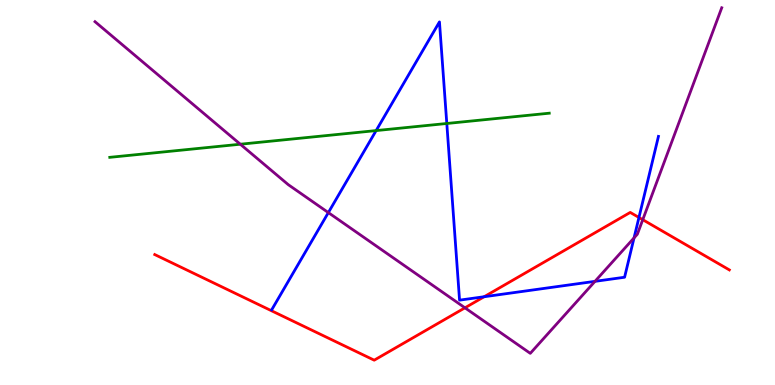[{'lines': ['blue', 'red'], 'intersections': [{'x': 6.25, 'y': 2.29}, {'x': 8.24, 'y': 4.35}]}, {'lines': ['green', 'red'], 'intersections': []}, {'lines': ['purple', 'red'], 'intersections': [{'x': 6.0, 'y': 2.0}, {'x': 8.29, 'y': 4.29}]}, {'lines': ['blue', 'green'], 'intersections': [{'x': 4.85, 'y': 6.61}, {'x': 5.77, 'y': 6.79}]}, {'lines': ['blue', 'purple'], 'intersections': [{'x': 4.24, 'y': 4.48}, {'x': 7.68, 'y': 2.69}, {'x': 8.18, 'y': 3.82}]}, {'lines': ['green', 'purple'], 'intersections': [{'x': 3.1, 'y': 6.25}]}]